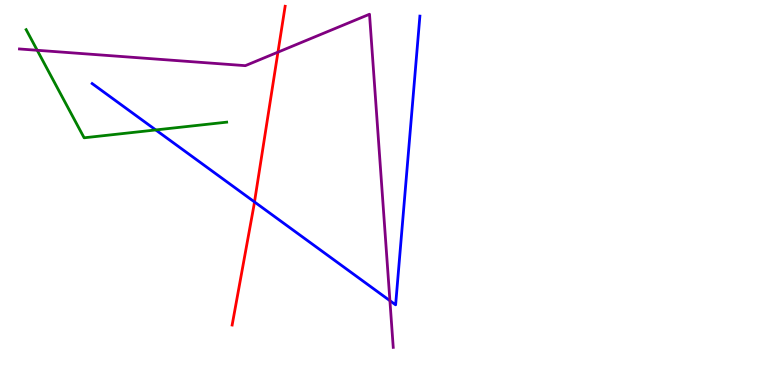[{'lines': ['blue', 'red'], 'intersections': [{'x': 3.28, 'y': 4.75}]}, {'lines': ['green', 'red'], 'intersections': []}, {'lines': ['purple', 'red'], 'intersections': [{'x': 3.59, 'y': 8.65}]}, {'lines': ['blue', 'green'], 'intersections': [{'x': 2.01, 'y': 6.62}]}, {'lines': ['blue', 'purple'], 'intersections': [{'x': 5.03, 'y': 2.19}]}, {'lines': ['green', 'purple'], 'intersections': [{'x': 0.48, 'y': 8.69}]}]